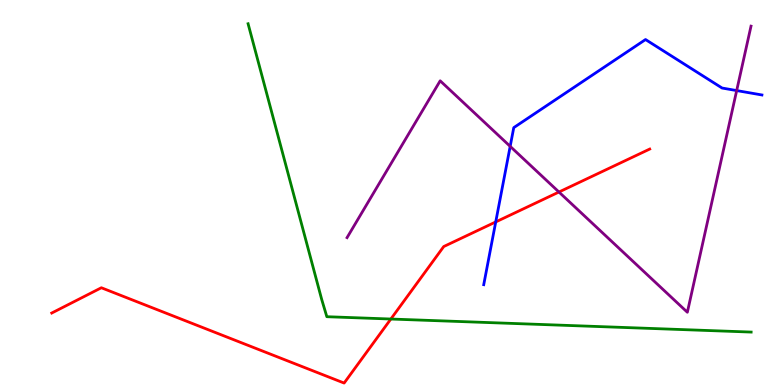[{'lines': ['blue', 'red'], 'intersections': [{'x': 6.4, 'y': 4.24}]}, {'lines': ['green', 'red'], 'intersections': [{'x': 5.04, 'y': 1.71}]}, {'lines': ['purple', 'red'], 'intersections': [{'x': 7.21, 'y': 5.01}]}, {'lines': ['blue', 'green'], 'intersections': []}, {'lines': ['blue', 'purple'], 'intersections': [{'x': 6.58, 'y': 6.2}, {'x': 9.51, 'y': 7.65}]}, {'lines': ['green', 'purple'], 'intersections': []}]